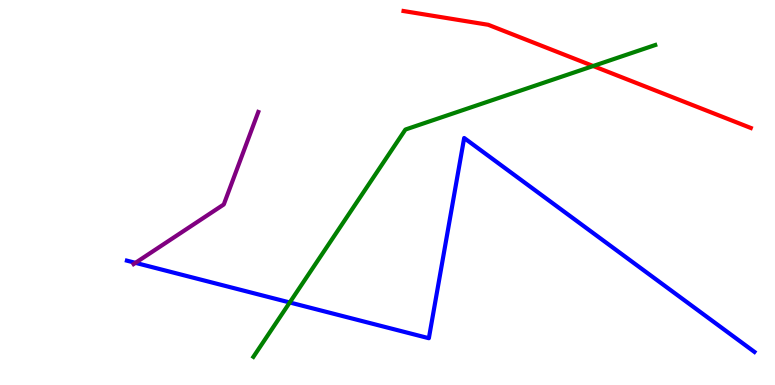[{'lines': ['blue', 'red'], 'intersections': []}, {'lines': ['green', 'red'], 'intersections': [{'x': 7.65, 'y': 8.29}]}, {'lines': ['purple', 'red'], 'intersections': []}, {'lines': ['blue', 'green'], 'intersections': [{'x': 3.74, 'y': 2.14}]}, {'lines': ['blue', 'purple'], 'intersections': [{'x': 1.75, 'y': 3.17}]}, {'lines': ['green', 'purple'], 'intersections': []}]